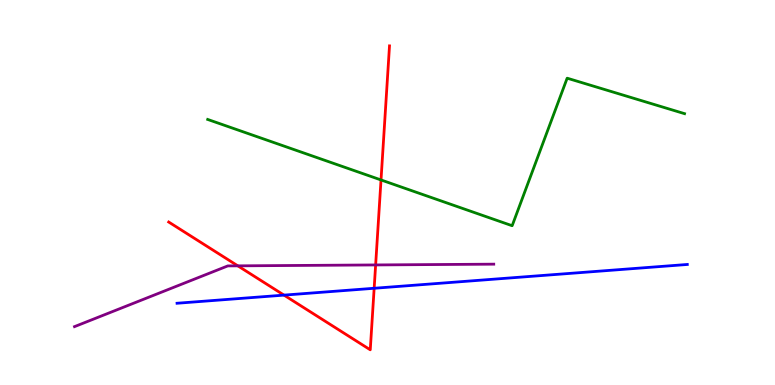[{'lines': ['blue', 'red'], 'intersections': [{'x': 3.66, 'y': 2.33}, {'x': 4.83, 'y': 2.51}]}, {'lines': ['green', 'red'], 'intersections': [{'x': 4.92, 'y': 5.33}]}, {'lines': ['purple', 'red'], 'intersections': [{'x': 3.07, 'y': 3.09}, {'x': 4.85, 'y': 3.12}]}, {'lines': ['blue', 'green'], 'intersections': []}, {'lines': ['blue', 'purple'], 'intersections': []}, {'lines': ['green', 'purple'], 'intersections': []}]